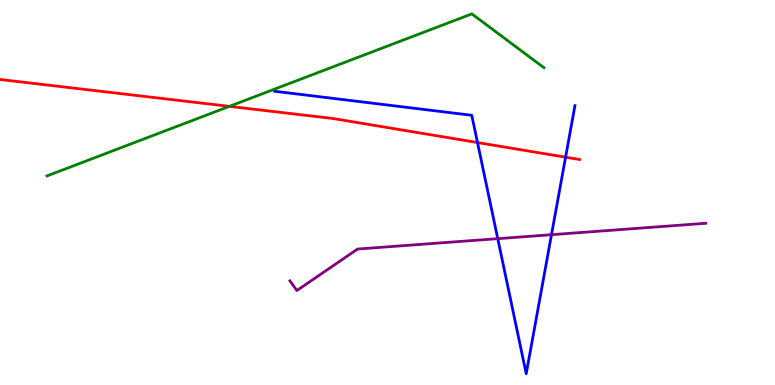[{'lines': ['blue', 'red'], 'intersections': [{'x': 6.16, 'y': 6.3}, {'x': 7.3, 'y': 5.92}]}, {'lines': ['green', 'red'], 'intersections': [{'x': 2.96, 'y': 7.24}]}, {'lines': ['purple', 'red'], 'intersections': []}, {'lines': ['blue', 'green'], 'intersections': []}, {'lines': ['blue', 'purple'], 'intersections': [{'x': 6.42, 'y': 3.8}, {'x': 7.12, 'y': 3.9}]}, {'lines': ['green', 'purple'], 'intersections': []}]